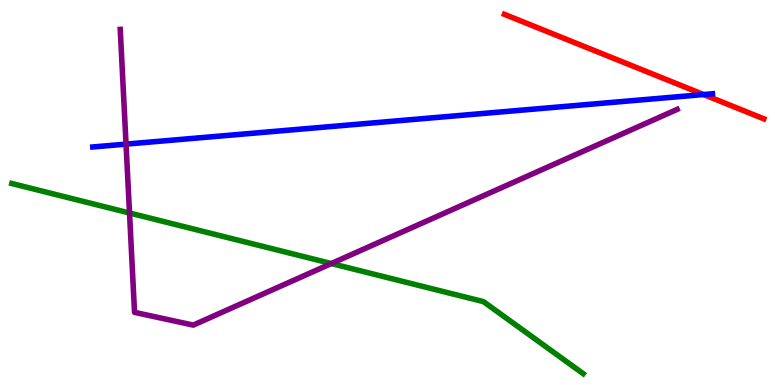[{'lines': ['blue', 'red'], 'intersections': [{'x': 9.08, 'y': 7.54}]}, {'lines': ['green', 'red'], 'intersections': []}, {'lines': ['purple', 'red'], 'intersections': []}, {'lines': ['blue', 'green'], 'intersections': []}, {'lines': ['blue', 'purple'], 'intersections': [{'x': 1.63, 'y': 6.26}]}, {'lines': ['green', 'purple'], 'intersections': [{'x': 1.67, 'y': 4.47}, {'x': 4.28, 'y': 3.15}]}]